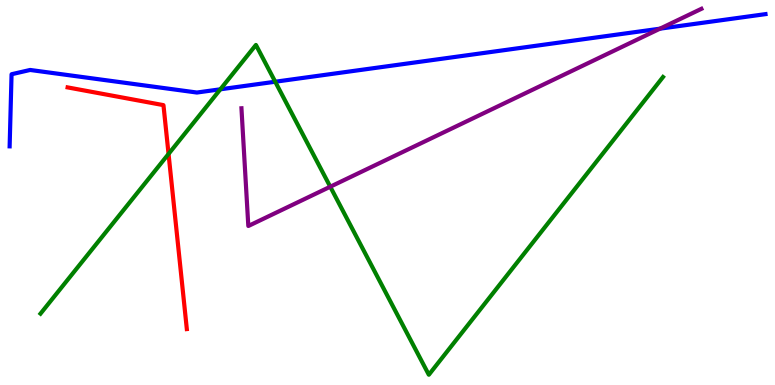[{'lines': ['blue', 'red'], 'intersections': []}, {'lines': ['green', 'red'], 'intersections': [{'x': 2.17, 'y': 6.0}]}, {'lines': ['purple', 'red'], 'intersections': []}, {'lines': ['blue', 'green'], 'intersections': [{'x': 2.84, 'y': 7.68}, {'x': 3.55, 'y': 7.88}]}, {'lines': ['blue', 'purple'], 'intersections': [{'x': 8.52, 'y': 9.26}]}, {'lines': ['green', 'purple'], 'intersections': [{'x': 4.26, 'y': 5.15}]}]